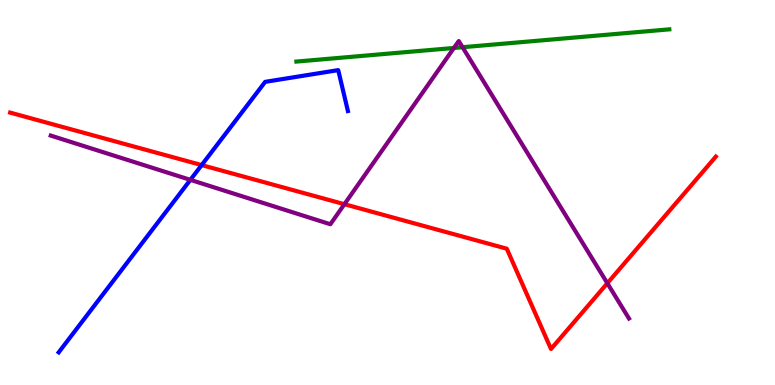[{'lines': ['blue', 'red'], 'intersections': [{'x': 2.6, 'y': 5.71}]}, {'lines': ['green', 'red'], 'intersections': []}, {'lines': ['purple', 'red'], 'intersections': [{'x': 4.44, 'y': 4.7}, {'x': 7.84, 'y': 2.64}]}, {'lines': ['blue', 'green'], 'intersections': []}, {'lines': ['blue', 'purple'], 'intersections': [{'x': 2.46, 'y': 5.33}]}, {'lines': ['green', 'purple'], 'intersections': [{'x': 5.86, 'y': 8.75}, {'x': 5.97, 'y': 8.77}]}]